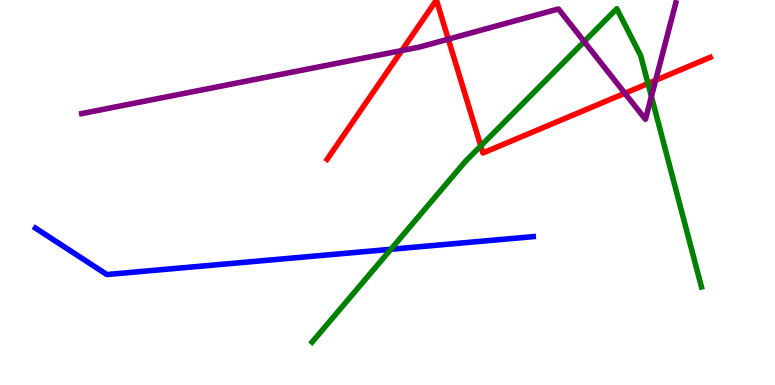[{'lines': ['blue', 'red'], 'intersections': []}, {'lines': ['green', 'red'], 'intersections': [{'x': 6.2, 'y': 6.21}, {'x': 8.36, 'y': 7.83}]}, {'lines': ['purple', 'red'], 'intersections': [{'x': 5.18, 'y': 8.69}, {'x': 5.78, 'y': 8.98}, {'x': 8.06, 'y': 7.58}, {'x': 8.46, 'y': 7.91}]}, {'lines': ['blue', 'green'], 'intersections': [{'x': 5.04, 'y': 3.52}]}, {'lines': ['blue', 'purple'], 'intersections': []}, {'lines': ['green', 'purple'], 'intersections': [{'x': 7.54, 'y': 8.92}, {'x': 8.41, 'y': 7.49}]}]